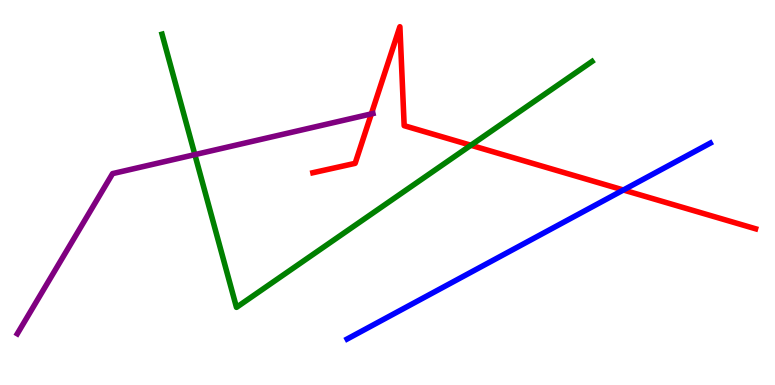[{'lines': ['blue', 'red'], 'intersections': [{'x': 8.04, 'y': 5.06}]}, {'lines': ['green', 'red'], 'intersections': [{'x': 6.08, 'y': 6.23}]}, {'lines': ['purple', 'red'], 'intersections': [{'x': 4.79, 'y': 7.04}]}, {'lines': ['blue', 'green'], 'intersections': []}, {'lines': ['blue', 'purple'], 'intersections': []}, {'lines': ['green', 'purple'], 'intersections': [{'x': 2.51, 'y': 5.98}]}]